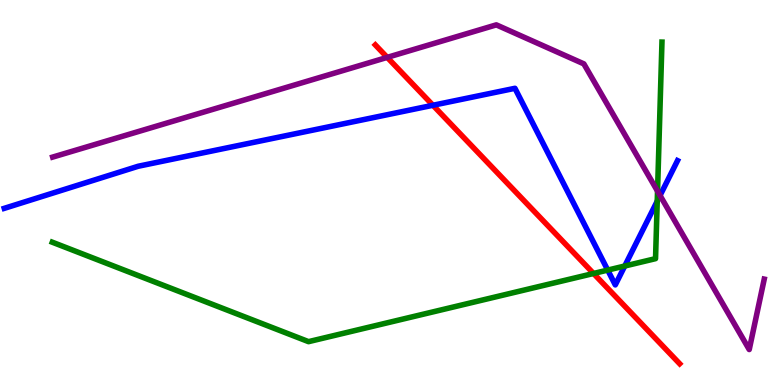[{'lines': ['blue', 'red'], 'intersections': [{'x': 5.59, 'y': 7.27}]}, {'lines': ['green', 'red'], 'intersections': [{'x': 7.66, 'y': 2.9}]}, {'lines': ['purple', 'red'], 'intersections': [{'x': 5.0, 'y': 8.51}]}, {'lines': ['blue', 'green'], 'intersections': [{'x': 7.84, 'y': 2.98}, {'x': 8.06, 'y': 3.09}, {'x': 8.48, 'y': 4.78}]}, {'lines': ['blue', 'purple'], 'intersections': [{'x': 8.52, 'y': 4.92}]}, {'lines': ['green', 'purple'], 'intersections': [{'x': 8.48, 'y': 5.04}]}]